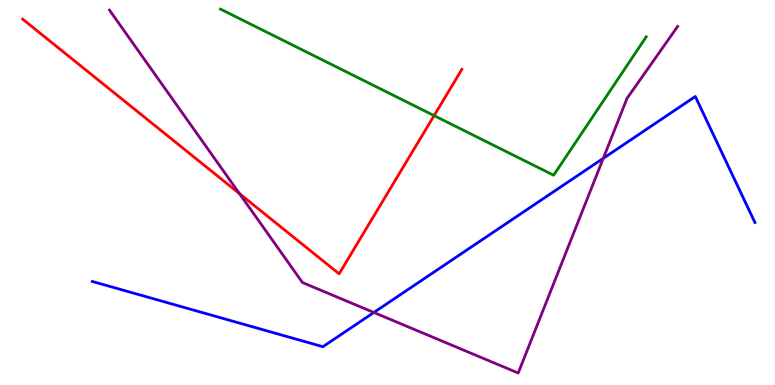[{'lines': ['blue', 'red'], 'intersections': []}, {'lines': ['green', 'red'], 'intersections': [{'x': 5.6, 'y': 7.0}]}, {'lines': ['purple', 'red'], 'intersections': [{'x': 3.09, 'y': 4.97}]}, {'lines': ['blue', 'green'], 'intersections': []}, {'lines': ['blue', 'purple'], 'intersections': [{'x': 4.82, 'y': 1.88}, {'x': 7.78, 'y': 5.89}]}, {'lines': ['green', 'purple'], 'intersections': []}]